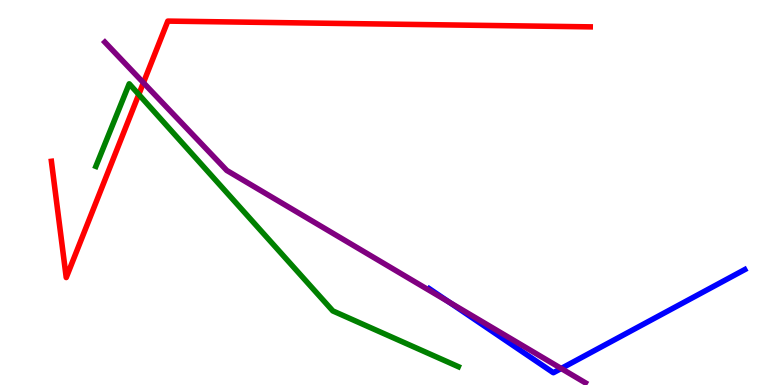[{'lines': ['blue', 'red'], 'intersections': []}, {'lines': ['green', 'red'], 'intersections': [{'x': 1.79, 'y': 7.55}]}, {'lines': ['purple', 'red'], 'intersections': [{'x': 1.85, 'y': 7.85}]}, {'lines': ['blue', 'green'], 'intersections': []}, {'lines': ['blue', 'purple'], 'intersections': [{'x': 5.79, 'y': 2.15}, {'x': 7.24, 'y': 0.429}]}, {'lines': ['green', 'purple'], 'intersections': []}]